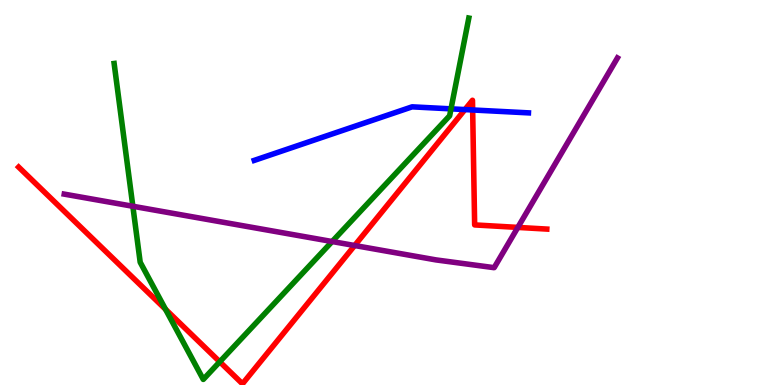[{'lines': ['blue', 'red'], 'intersections': [{'x': 6.0, 'y': 7.15}, {'x': 6.1, 'y': 7.14}]}, {'lines': ['green', 'red'], 'intersections': [{'x': 2.14, 'y': 1.97}, {'x': 2.84, 'y': 0.603}]}, {'lines': ['purple', 'red'], 'intersections': [{'x': 4.58, 'y': 3.62}, {'x': 6.68, 'y': 4.09}]}, {'lines': ['blue', 'green'], 'intersections': [{'x': 5.82, 'y': 7.17}]}, {'lines': ['blue', 'purple'], 'intersections': []}, {'lines': ['green', 'purple'], 'intersections': [{'x': 1.71, 'y': 4.64}, {'x': 4.29, 'y': 3.73}]}]